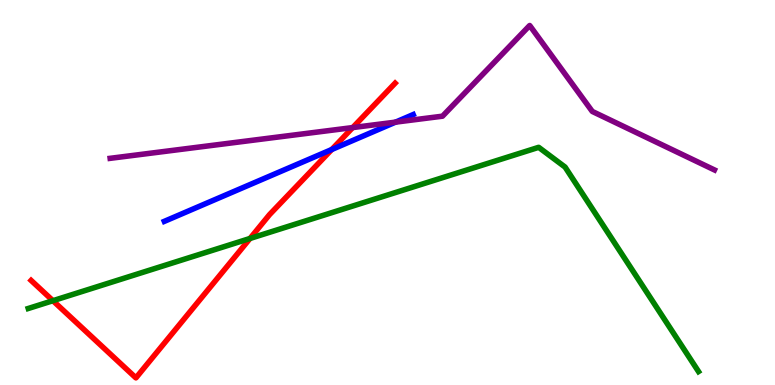[{'lines': ['blue', 'red'], 'intersections': [{'x': 4.28, 'y': 6.12}]}, {'lines': ['green', 'red'], 'intersections': [{'x': 0.683, 'y': 2.19}, {'x': 3.23, 'y': 3.81}]}, {'lines': ['purple', 'red'], 'intersections': [{'x': 4.55, 'y': 6.69}]}, {'lines': ['blue', 'green'], 'intersections': []}, {'lines': ['blue', 'purple'], 'intersections': [{'x': 5.1, 'y': 6.83}]}, {'lines': ['green', 'purple'], 'intersections': []}]